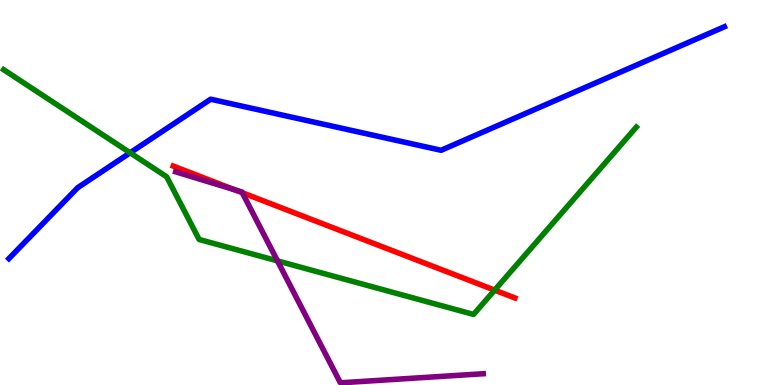[{'lines': ['blue', 'red'], 'intersections': []}, {'lines': ['green', 'red'], 'intersections': [{'x': 6.38, 'y': 2.46}]}, {'lines': ['purple', 'red'], 'intersections': [{'x': 3.03, 'y': 5.07}, {'x': 3.13, 'y': 4.99}]}, {'lines': ['blue', 'green'], 'intersections': [{'x': 1.68, 'y': 6.03}]}, {'lines': ['blue', 'purple'], 'intersections': []}, {'lines': ['green', 'purple'], 'intersections': [{'x': 3.58, 'y': 3.22}]}]